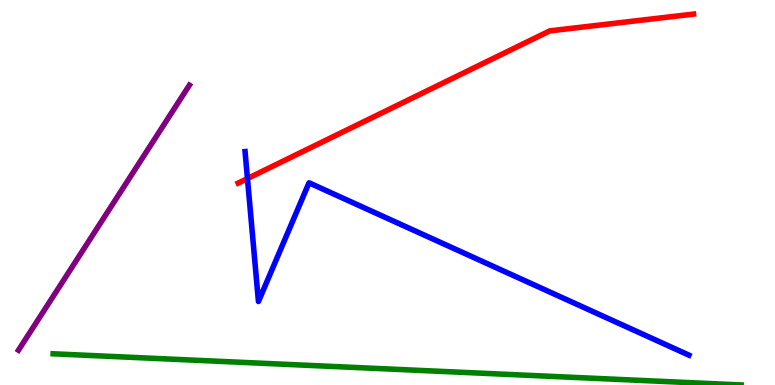[{'lines': ['blue', 'red'], 'intersections': [{'x': 3.19, 'y': 5.36}]}, {'lines': ['green', 'red'], 'intersections': []}, {'lines': ['purple', 'red'], 'intersections': []}, {'lines': ['blue', 'green'], 'intersections': []}, {'lines': ['blue', 'purple'], 'intersections': []}, {'lines': ['green', 'purple'], 'intersections': []}]